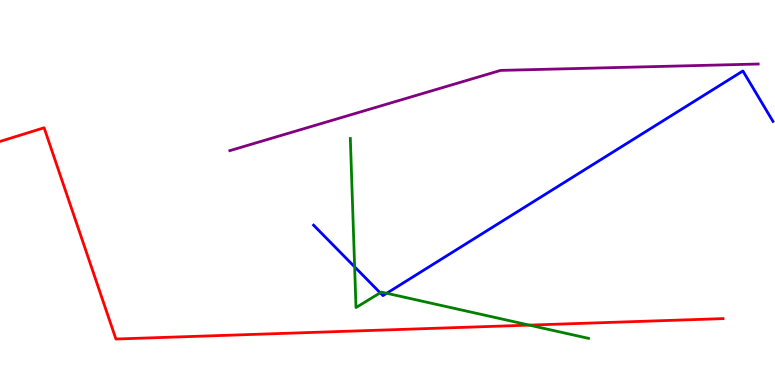[{'lines': ['blue', 'red'], 'intersections': []}, {'lines': ['green', 'red'], 'intersections': [{'x': 6.83, 'y': 1.56}]}, {'lines': ['purple', 'red'], 'intersections': []}, {'lines': ['blue', 'green'], 'intersections': [{'x': 4.58, 'y': 3.07}, {'x': 4.91, 'y': 2.39}, {'x': 4.99, 'y': 2.38}]}, {'lines': ['blue', 'purple'], 'intersections': []}, {'lines': ['green', 'purple'], 'intersections': []}]